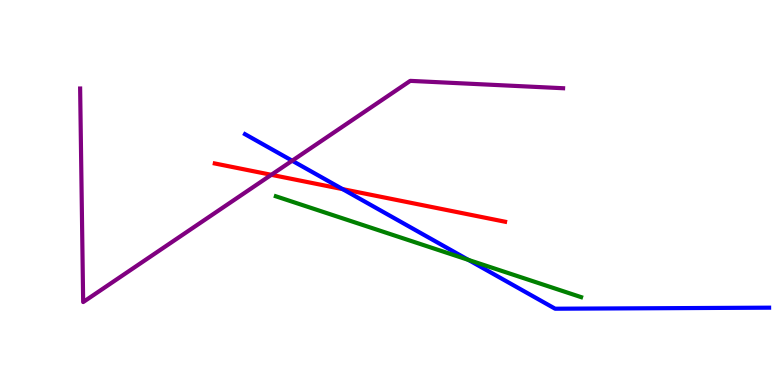[{'lines': ['blue', 'red'], 'intersections': [{'x': 4.42, 'y': 5.09}]}, {'lines': ['green', 'red'], 'intersections': []}, {'lines': ['purple', 'red'], 'intersections': [{'x': 3.5, 'y': 5.46}]}, {'lines': ['blue', 'green'], 'intersections': [{'x': 6.04, 'y': 3.25}]}, {'lines': ['blue', 'purple'], 'intersections': [{'x': 3.77, 'y': 5.83}]}, {'lines': ['green', 'purple'], 'intersections': []}]